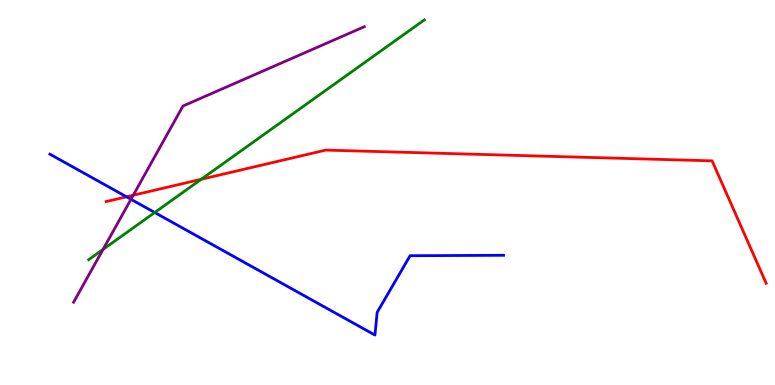[{'lines': ['blue', 'red'], 'intersections': [{'x': 1.63, 'y': 4.89}]}, {'lines': ['green', 'red'], 'intersections': [{'x': 2.6, 'y': 5.34}]}, {'lines': ['purple', 'red'], 'intersections': [{'x': 1.72, 'y': 4.93}]}, {'lines': ['blue', 'green'], 'intersections': [{'x': 2.0, 'y': 4.48}]}, {'lines': ['blue', 'purple'], 'intersections': [{'x': 1.69, 'y': 4.82}]}, {'lines': ['green', 'purple'], 'intersections': [{'x': 1.33, 'y': 3.52}]}]